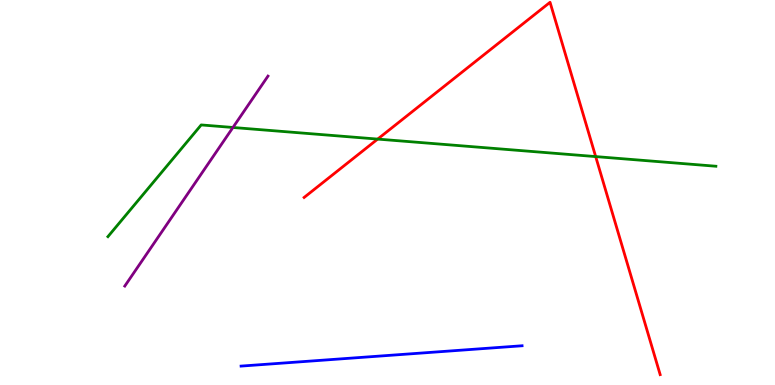[{'lines': ['blue', 'red'], 'intersections': []}, {'lines': ['green', 'red'], 'intersections': [{'x': 4.87, 'y': 6.39}, {'x': 7.69, 'y': 5.93}]}, {'lines': ['purple', 'red'], 'intersections': []}, {'lines': ['blue', 'green'], 'intersections': []}, {'lines': ['blue', 'purple'], 'intersections': []}, {'lines': ['green', 'purple'], 'intersections': [{'x': 3.01, 'y': 6.69}]}]